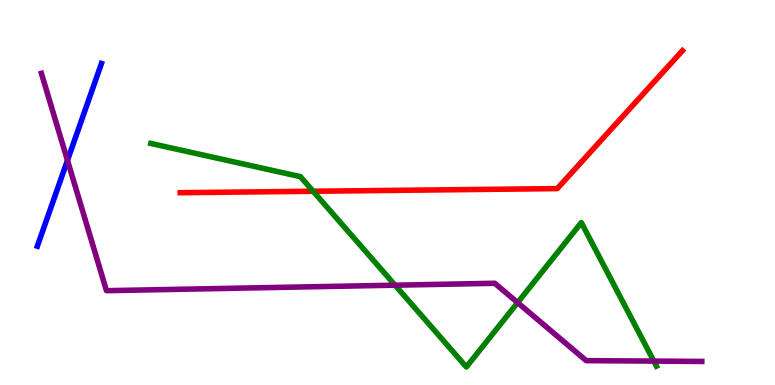[{'lines': ['blue', 'red'], 'intersections': []}, {'lines': ['green', 'red'], 'intersections': [{'x': 4.04, 'y': 5.03}]}, {'lines': ['purple', 'red'], 'intersections': []}, {'lines': ['blue', 'green'], 'intersections': []}, {'lines': ['blue', 'purple'], 'intersections': [{'x': 0.871, 'y': 5.83}]}, {'lines': ['green', 'purple'], 'intersections': [{'x': 5.1, 'y': 2.59}, {'x': 6.68, 'y': 2.14}, {'x': 8.44, 'y': 0.621}]}]